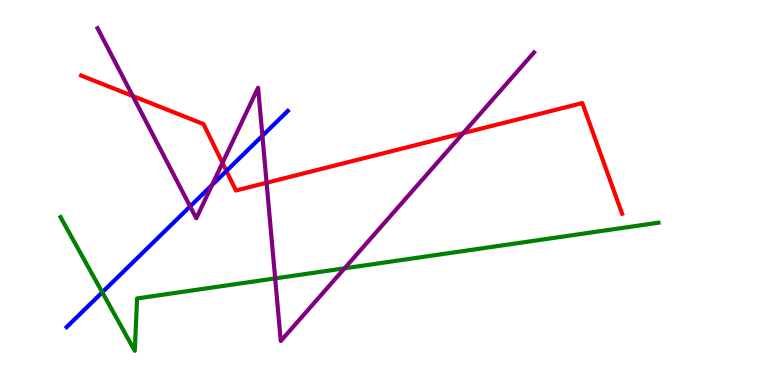[{'lines': ['blue', 'red'], 'intersections': [{'x': 2.92, 'y': 5.56}]}, {'lines': ['green', 'red'], 'intersections': []}, {'lines': ['purple', 'red'], 'intersections': [{'x': 1.71, 'y': 7.51}, {'x': 2.87, 'y': 5.77}, {'x': 3.44, 'y': 5.25}, {'x': 5.98, 'y': 6.54}]}, {'lines': ['blue', 'green'], 'intersections': [{'x': 1.32, 'y': 2.41}]}, {'lines': ['blue', 'purple'], 'intersections': [{'x': 2.45, 'y': 4.64}, {'x': 2.74, 'y': 5.19}, {'x': 3.39, 'y': 6.47}]}, {'lines': ['green', 'purple'], 'intersections': [{'x': 3.55, 'y': 2.77}, {'x': 4.45, 'y': 3.03}]}]